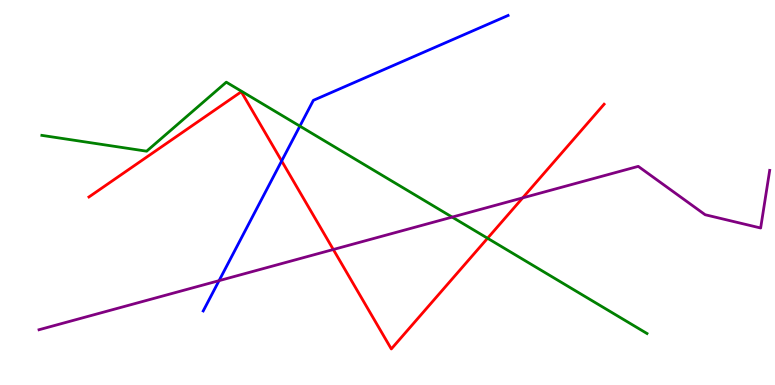[{'lines': ['blue', 'red'], 'intersections': [{'x': 3.63, 'y': 5.82}]}, {'lines': ['green', 'red'], 'intersections': [{'x': 6.29, 'y': 3.81}]}, {'lines': ['purple', 'red'], 'intersections': [{'x': 4.3, 'y': 3.52}, {'x': 6.74, 'y': 4.86}]}, {'lines': ['blue', 'green'], 'intersections': [{'x': 3.87, 'y': 6.72}]}, {'lines': ['blue', 'purple'], 'intersections': [{'x': 2.83, 'y': 2.71}]}, {'lines': ['green', 'purple'], 'intersections': [{'x': 5.83, 'y': 4.36}]}]